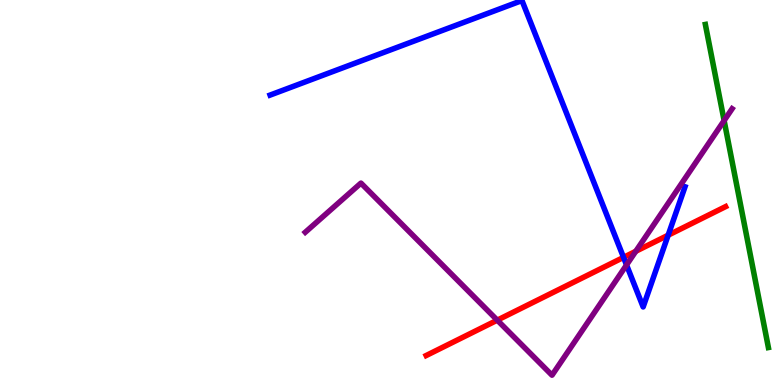[{'lines': ['blue', 'red'], 'intersections': [{'x': 8.05, 'y': 3.31}, {'x': 8.62, 'y': 3.89}]}, {'lines': ['green', 'red'], 'intersections': []}, {'lines': ['purple', 'red'], 'intersections': [{'x': 6.42, 'y': 1.68}, {'x': 8.2, 'y': 3.47}]}, {'lines': ['blue', 'green'], 'intersections': []}, {'lines': ['blue', 'purple'], 'intersections': [{'x': 8.08, 'y': 3.12}]}, {'lines': ['green', 'purple'], 'intersections': [{'x': 9.34, 'y': 6.87}]}]